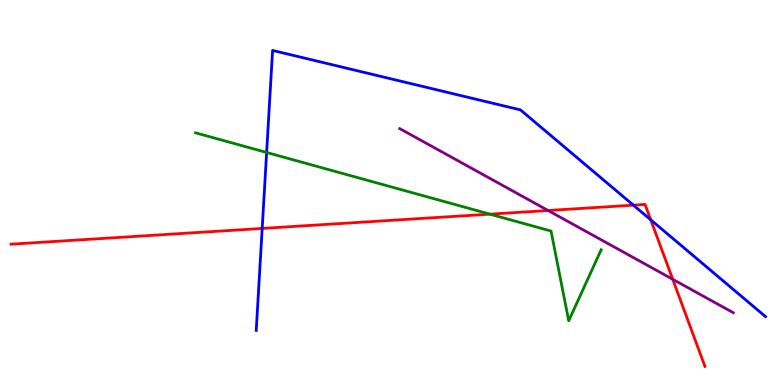[{'lines': ['blue', 'red'], 'intersections': [{'x': 3.38, 'y': 4.07}, {'x': 8.17, 'y': 4.67}, {'x': 8.4, 'y': 4.29}]}, {'lines': ['green', 'red'], 'intersections': [{'x': 6.32, 'y': 4.44}]}, {'lines': ['purple', 'red'], 'intersections': [{'x': 7.07, 'y': 4.53}, {'x': 8.68, 'y': 2.75}]}, {'lines': ['blue', 'green'], 'intersections': [{'x': 3.44, 'y': 6.04}]}, {'lines': ['blue', 'purple'], 'intersections': []}, {'lines': ['green', 'purple'], 'intersections': []}]